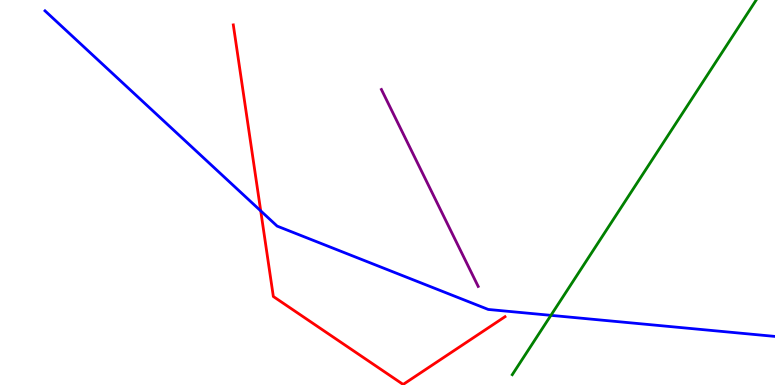[{'lines': ['blue', 'red'], 'intersections': [{'x': 3.36, 'y': 4.52}]}, {'lines': ['green', 'red'], 'intersections': []}, {'lines': ['purple', 'red'], 'intersections': []}, {'lines': ['blue', 'green'], 'intersections': [{'x': 7.11, 'y': 1.81}]}, {'lines': ['blue', 'purple'], 'intersections': []}, {'lines': ['green', 'purple'], 'intersections': []}]